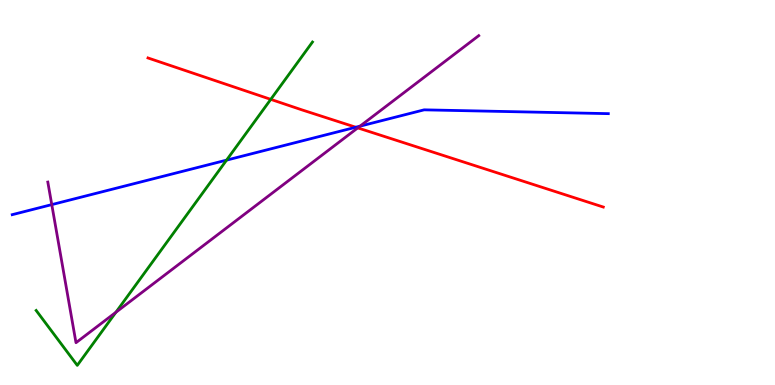[{'lines': ['blue', 'red'], 'intersections': [{'x': 4.59, 'y': 6.7}]}, {'lines': ['green', 'red'], 'intersections': [{'x': 3.49, 'y': 7.42}]}, {'lines': ['purple', 'red'], 'intersections': [{'x': 4.62, 'y': 6.68}]}, {'lines': ['blue', 'green'], 'intersections': [{'x': 2.92, 'y': 5.84}]}, {'lines': ['blue', 'purple'], 'intersections': [{'x': 0.668, 'y': 4.69}, {'x': 4.65, 'y': 6.72}]}, {'lines': ['green', 'purple'], 'intersections': [{'x': 1.5, 'y': 1.89}]}]